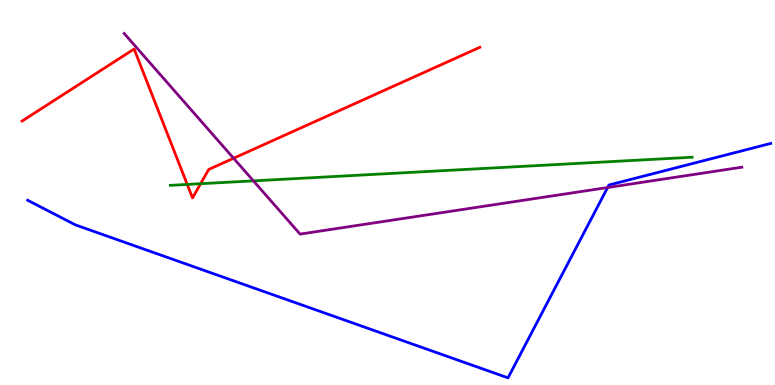[{'lines': ['blue', 'red'], 'intersections': []}, {'lines': ['green', 'red'], 'intersections': [{'x': 2.42, 'y': 5.21}, {'x': 2.59, 'y': 5.23}]}, {'lines': ['purple', 'red'], 'intersections': [{'x': 3.01, 'y': 5.89}]}, {'lines': ['blue', 'green'], 'intersections': []}, {'lines': ['blue', 'purple'], 'intersections': [{'x': 7.84, 'y': 5.13}]}, {'lines': ['green', 'purple'], 'intersections': [{'x': 3.27, 'y': 5.3}]}]